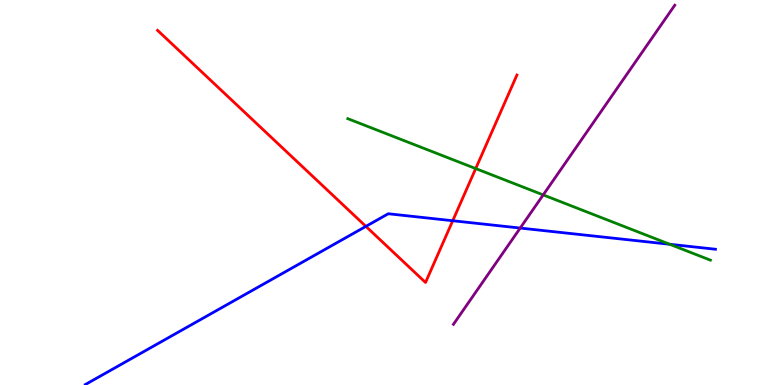[{'lines': ['blue', 'red'], 'intersections': [{'x': 4.72, 'y': 4.12}, {'x': 5.84, 'y': 4.27}]}, {'lines': ['green', 'red'], 'intersections': [{'x': 6.14, 'y': 5.62}]}, {'lines': ['purple', 'red'], 'intersections': []}, {'lines': ['blue', 'green'], 'intersections': [{'x': 8.64, 'y': 3.66}]}, {'lines': ['blue', 'purple'], 'intersections': [{'x': 6.71, 'y': 4.08}]}, {'lines': ['green', 'purple'], 'intersections': [{'x': 7.01, 'y': 4.94}]}]